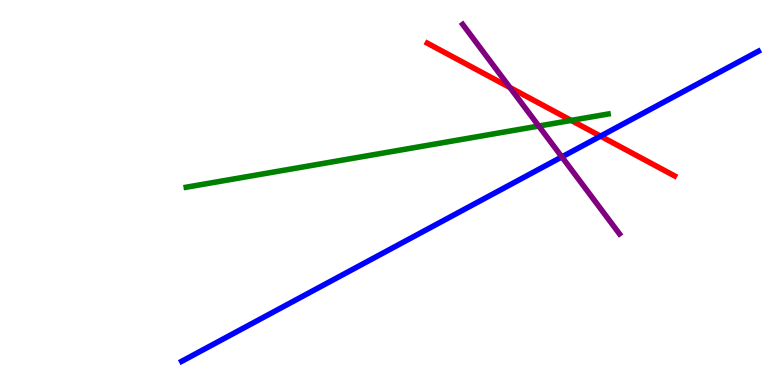[{'lines': ['blue', 'red'], 'intersections': [{'x': 7.75, 'y': 6.46}]}, {'lines': ['green', 'red'], 'intersections': [{'x': 7.37, 'y': 6.87}]}, {'lines': ['purple', 'red'], 'intersections': [{'x': 6.58, 'y': 7.73}]}, {'lines': ['blue', 'green'], 'intersections': []}, {'lines': ['blue', 'purple'], 'intersections': [{'x': 7.25, 'y': 5.92}]}, {'lines': ['green', 'purple'], 'intersections': [{'x': 6.95, 'y': 6.73}]}]